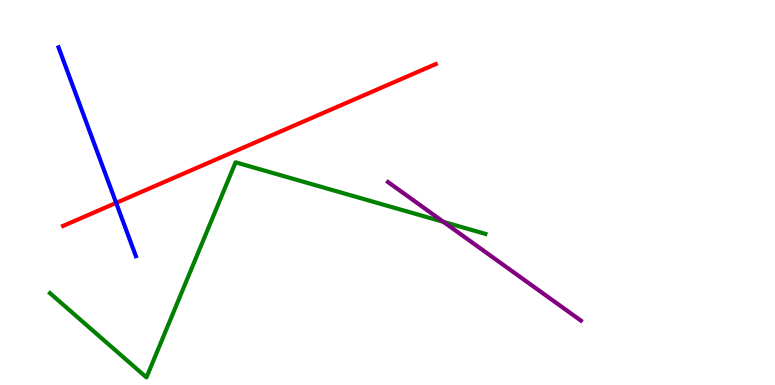[{'lines': ['blue', 'red'], 'intersections': [{'x': 1.5, 'y': 4.73}]}, {'lines': ['green', 'red'], 'intersections': []}, {'lines': ['purple', 'red'], 'intersections': []}, {'lines': ['blue', 'green'], 'intersections': []}, {'lines': ['blue', 'purple'], 'intersections': []}, {'lines': ['green', 'purple'], 'intersections': [{'x': 5.72, 'y': 4.24}]}]